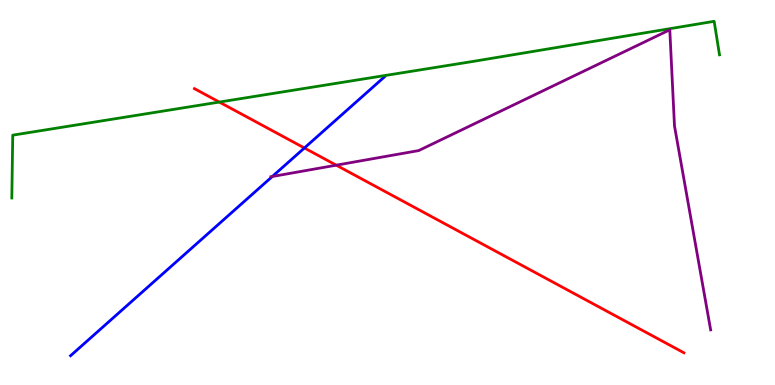[{'lines': ['blue', 'red'], 'intersections': [{'x': 3.93, 'y': 6.16}]}, {'lines': ['green', 'red'], 'intersections': [{'x': 2.83, 'y': 7.35}]}, {'lines': ['purple', 'red'], 'intersections': [{'x': 4.34, 'y': 5.71}]}, {'lines': ['blue', 'green'], 'intersections': []}, {'lines': ['blue', 'purple'], 'intersections': [{'x': 3.51, 'y': 5.42}]}, {'lines': ['green', 'purple'], 'intersections': []}]